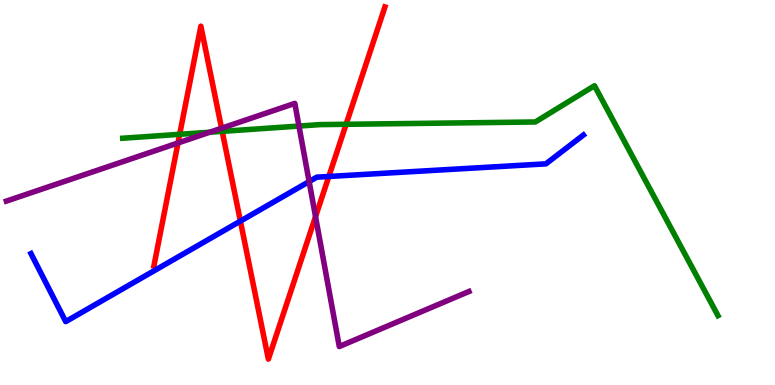[{'lines': ['blue', 'red'], 'intersections': [{'x': 3.1, 'y': 4.26}, {'x': 4.24, 'y': 5.42}]}, {'lines': ['green', 'red'], 'intersections': [{'x': 2.32, 'y': 6.51}, {'x': 2.87, 'y': 6.59}, {'x': 4.47, 'y': 6.77}]}, {'lines': ['purple', 'red'], 'intersections': [{'x': 2.3, 'y': 6.29}, {'x': 2.86, 'y': 6.67}, {'x': 4.07, 'y': 4.37}]}, {'lines': ['blue', 'green'], 'intersections': []}, {'lines': ['blue', 'purple'], 'intersections': [{'x': 3.99, 'y': 5.28}]}, {'lines': ['green', 'purple'], 'intersections': [{'x': 2.71, 'y': 6.57}, {'x': 3.86, 'y': 6.73}]}]